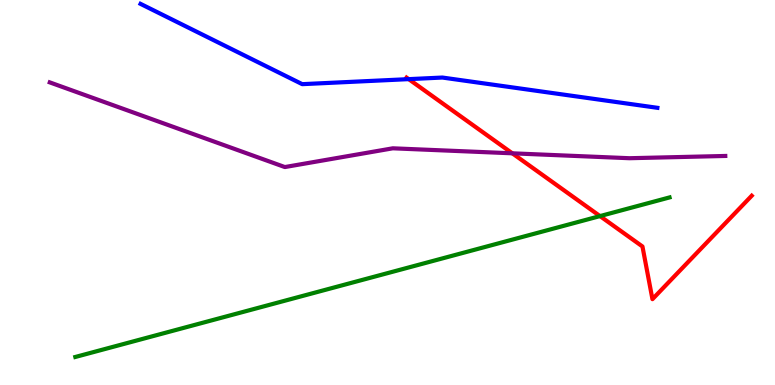[{'lines': ['blue', 'red'], 'intersections': [{'x': 5.27, 'y': 7.94}]}, {'lines': ['green', 'red'], 'intersections': [{'x': 7.74, 'y': 4.39}]}, {'lines': ['purple', 'red'], 'intersections': [{'x': 6.61, 'y': 6.02}]}, {'lines': ['blue', 'green'], 'intersections': []}, {'lines': ['blue', 'purple'], 'intersections': []}, {'lines': ['green', 'purple'], 'intersections': []}]